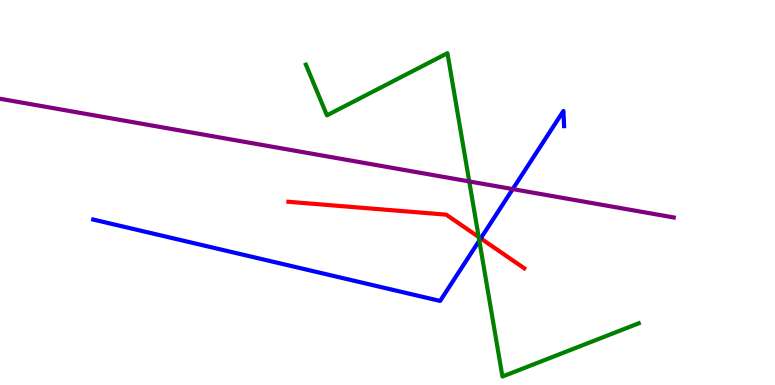[{'lines': ['blue', 'red'], 'intersections': [{'x': 6.2, 'y': 3.81}]}, {'lines': ['green', 'red'], 'intersections': [{'x': 6.18, 'y': 3.84}]}, {'lines': ['purple', 'red'], 'intersections': []}, {'lines': ['blue', 'green'], 'intersections': [{'x': 6.18, 'y': 3.75}]}, {'lines': ['blue', 'purple'], 'intersections': [{'x': 6.62, 'y': 5.09}]}, {'lines': ['green', 'purple'], 'intersections': [{'x': 6.05, 'y': 5.29}]}]